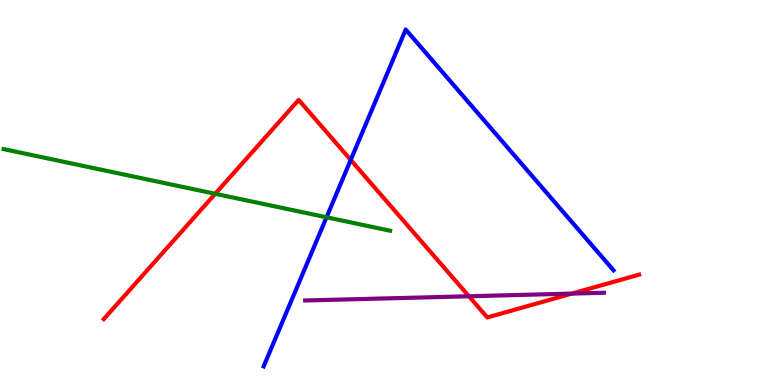[{'lines': ['blue', 'red'], 'intersections': [{'x': 4.53, 'y': 5.85}]}, {'lines': ['green', 'red'], 'intersections': [{'x': 2.78, 'y': 4.97}]}, {'lines': ['purple', 'red'], 'intersections': [{'x': 6.05, 'y': 2.3}, {'x': 7.38, 'y': 2.37}]}, {'lines': ['blue', 'green'], 'intersections': [{'x': 4.21, 'y': 4.36}]}, {'lines': ['blue', 'purple'], 'intersections': []}, {'lines': ['green', 'purple'], 'intersections': []}]